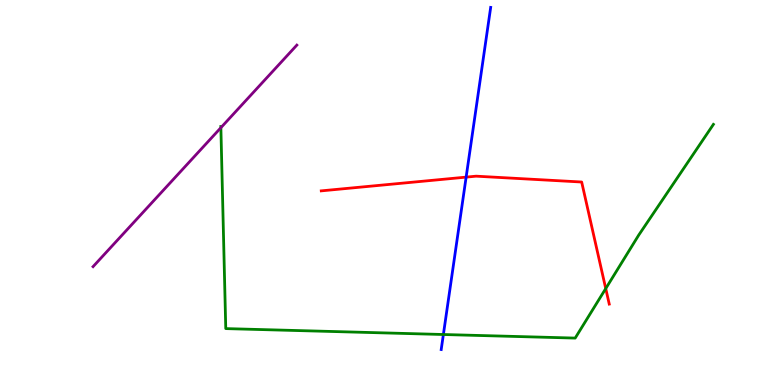[{'lines': ['blue', 'red'], 'intersections': [{'x': 6.01, 'y': 5.4}]}, {'lines': ['green', 'red'], 'intersections': [{'x': 7.82, 'y': 2.5}]}, {'lines': ['purple', 'red'], 'intersections': []}, {'lines': ['blue', 'green'], 'intersections': [{'x': 5.72, 'y': 1.31}]}, {'lines': ['blue', 'purple'], 'intersections': []}, {'lines': ['green', 'purple'], 'intersections': [{'x': 2.85, 'y': 6.68}]}]